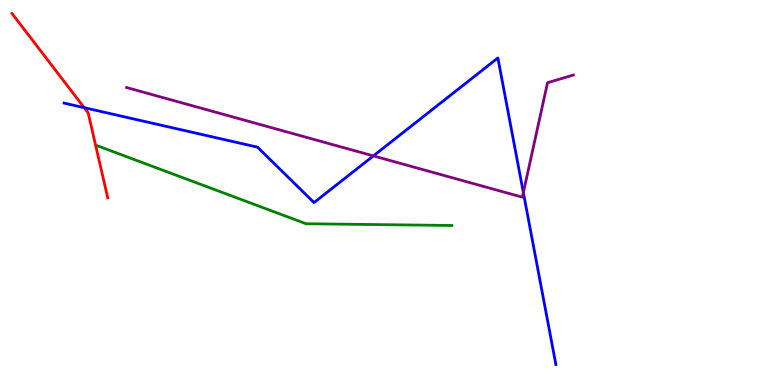[{'lines': ['blue', 'red'], 'intersections': [{'x': 1.09, 'y': 7.2}]}, {'lines': ['green', 'red'], 'intersections': []}, {'lines': ['purple', 'red'], 'intersections': []}, {'lines': ['blue', 'green'], 'intersections': []}, {'lines': ['blue', 'purple'], 'intersections': [{'x': 4.82, 'y': 5.95}, {'x': 6.75, 'y': 5.0}]}, {'lines': ['green', 'purple'], 'intersections': []}]